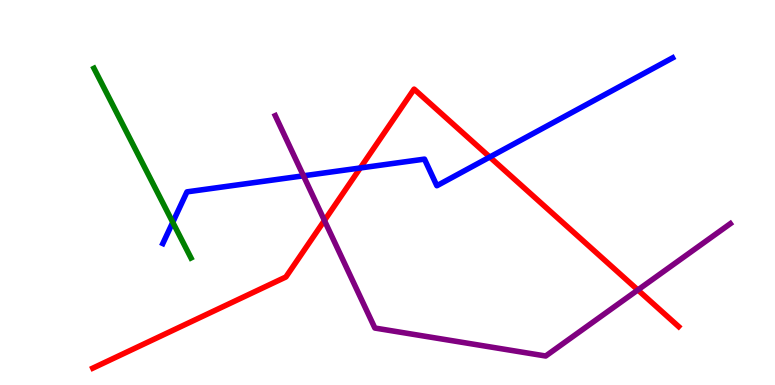[{'lines': ['blue', 'red'], 'intersections': [{'x': 4.65, 'y': 5.64}, {'x': 6.32, 'y': 5.92}]}, {'lines': ['green', 'red'], 'intersections': []}, {'lines': ['purple', 'red'], 'intersections': [{'x': 4.19, 'y': 4.27}, {'x': 8.23, 'y': 2.47}]}, {'lines': ['blue', 'green'], 'intersections': [{'x': 2.23, 'y': 4.23}]}, {'lines': ['blue', 'purple'], 'intersections': [{'x': 3.92, 'y': 5.43}]}, {'lines': ['green', 'purple'], 'intersections': []}]